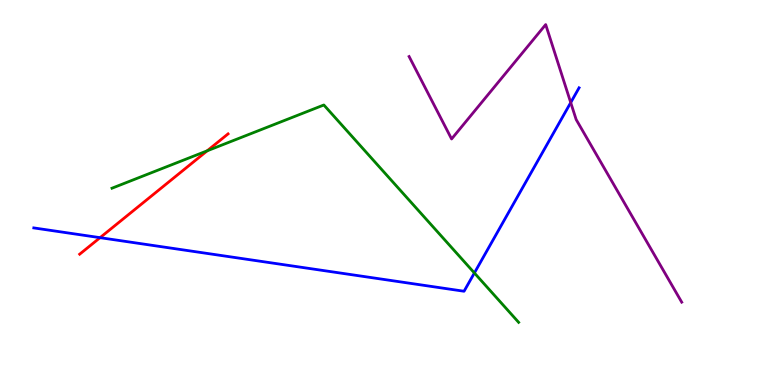[{'lines': ['blue', 'red'], 'intersections': [{'x': 1.29, 'y': 3.83}]}, {'lines': ['green', 'red'], 'intersections': [{'x': 2.67, 'y': 6.08}]}, {'lines': ['purple', 'red'], 'intersections': []}, {'lines': ['blue', 'green'], 'intersections': [{'x': 6.12, 'y': 2.91}]}, {'lines': ['blue', 'purple'], 'intersections': [{'x': 7.36, 'y': 7.34}]}, {'lines': ['green', 'purple'], 'intersections': []}]